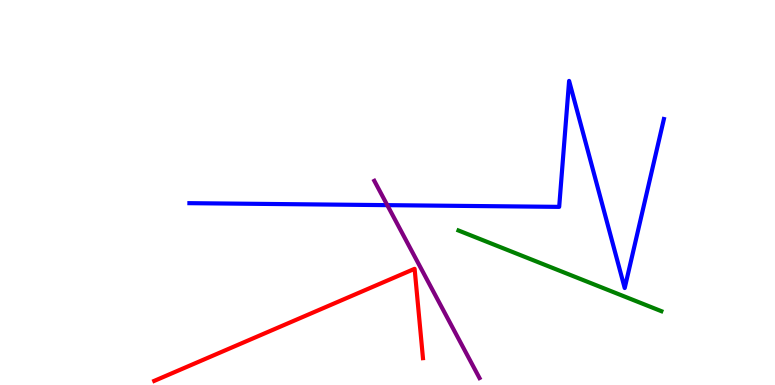[{'lines': ['blue', 'red'], 'intersections': []}, {'lines': ['green', 'red'], 'intersections': []}, {'lines': ['purple', 'red'], 'intersections': []}, {'lines': ['blue', 'green'], 'intersections': []}, {'lines': ['blue', 'purple'], 'intersections': [{'x': 5.0, 'y': 4.67}]}, {'lines': ['green', 'purple'], 'intersections': []}]